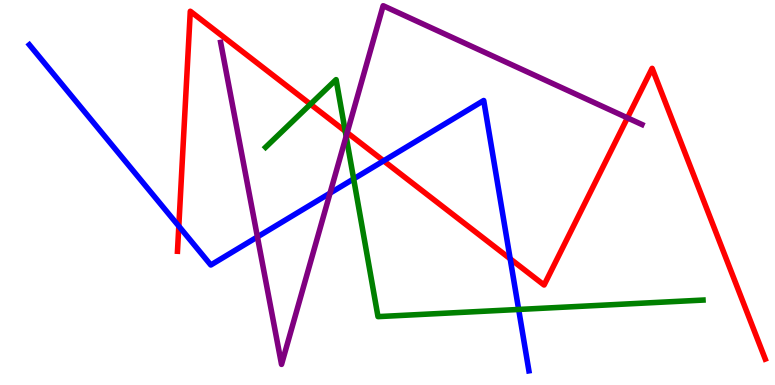[{'lines': ['blue', 'red'], 'intersections': [{'x': 2.31, 'y': 4.13}, {'x': 4.95, 'y': 5.82}, {'x': 6.58, 'y': 3.28}]}, {'lines': ['green', 'red'], 'intersections': [{'x': 4.01, 'y': 7.29}, {'x': 4.45, 'y': 6.59}]}, {'lines': ['purple', 'red'], 'intersections': [{'x': 4.48, 'y': 6.55}, {'x': 8.1, 'y': 6.94}]}, {'lines': ['blue', 'green'], 'intersections': [{'x': 4.56, 'y': 5.35}, {'x': 6.69, 'y': 1.96}]}, {'lines': ['blue', 'purple'], 'intersections': [{'x': 3.32, 'y': 3.85}, {'x': 4.26, 'y': 4.98}]}, {'lines': ['green', 'purple'], 'intersections': [{'x': 4.47, 'y': 6.46}]}]